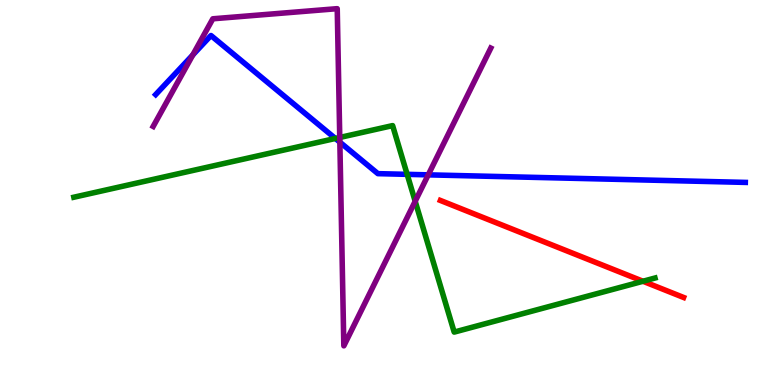[{'lines': ['blue', 'red'], 'intersections': []}, {'lines': ['green', 'red'], 'intersections': [{'x': 8.3, 'y': 2.69}]}, {'lines': ['purple', 'red'], 'intersections': []}, {'lines': ['blue', 'green'], 'intersections': [{'x': 4.33, 'y': 6.4}, {'x': 5.25, 'y': 5.47}]}, {'lines': ['blue', 'purple'], 'intersections': [{'x': 2.49, 'y': 8.57}, {'x': 4.39, 'y': 6.31}, {'x': 5.53, 'y': 5.46}]}, {'lines': ['green', 'purple'], 'intersections': [{'x': 4.38, 'y': 6.43}, {'x': 5.36, 'y': 4.77}]}]